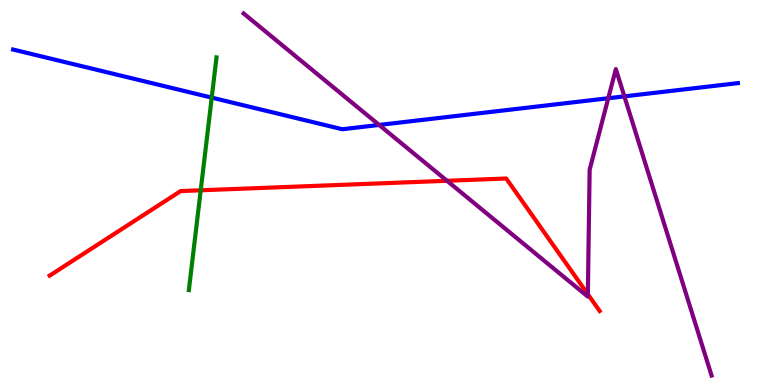[{'lines': ['blue', 'red'], 'intersections': []}, {'lines': ['green', 'red'], 'intersections': [{'x': 2.59, 'y': 5.06}]}, {'lines': ['purple', 'red'], 'intersections': [{'x': 5.77, 'y': 5.3}, {'x': 7.59, 'y': 2.36}]}, {'lines': ['blue', 'green'], 'intersections': [{'x': 2.73, 'y': 7.46}]}, {'lines': ['blue', 'purple'], 'intersections': [{'x': 4.89, 'y': 6.75}, {'x': 7.85, 'y': 7.45}, {'x': 8.06, 'y': 7.5}]}, {'lines': ['green', 'purple'], 'intersections': []}]